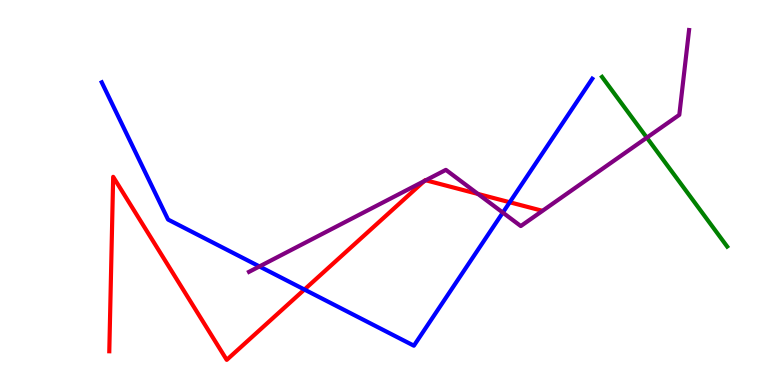[{'lines': ['blue', 'red'], 'intersections': [{'x': 3.93, 'y': 2.48}, {'x': 6.58, 'y': 4.75}]}, {'lines': ['green', 'red'], 'intersections': []}, {'lines': ['purple', 'red'], 'intersections': [{'x': 5.47, 'y': 5.3}, {'x': 5.49, 'y': 5.32}, {'x': 6.17, 'y': 4.96}]}, {'lines': ['blue', 'green'], 'intersections': []}, {'lines': ['blue', 'purple'], 'intersections': [{'x': 3.35, 'y': 3.08}, {'x': 6.49, 'y': 4.48}]}, {'lines': ['green', 'purple'], 'intersections': [{'x': 8.35, 'y': 6.42}]}]